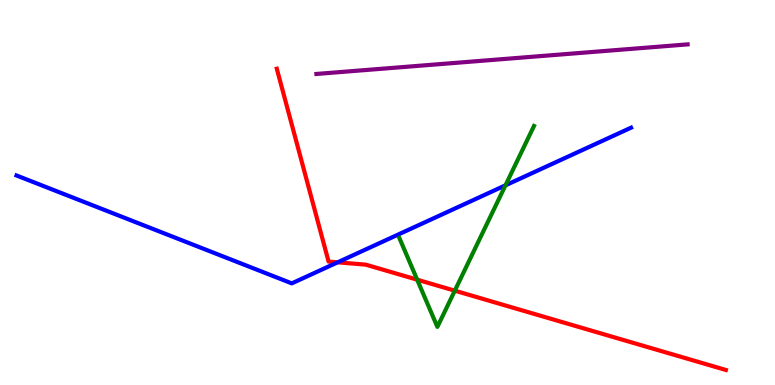[{'lines': ['blue', 'red'], 'intersections': [{'x': 4.36, 'y': 3.19}]}, {'lines': ['green', 'red'], 'intersections': [{'x': 5.38, 'y': 2.74}, {'x': 5.87, 'y': 2.45}]}, {'lines': ['purple', 'red'], 'intersections': []}, {'lines': ['blue', 'green'], 'intersections': [{'x': 6.52, 'y': 5.19}]}, {'lines': ['blue', 'purple'], 'intersections': []}, {'lines': ['green', 'purple'], 'intersections': []}]